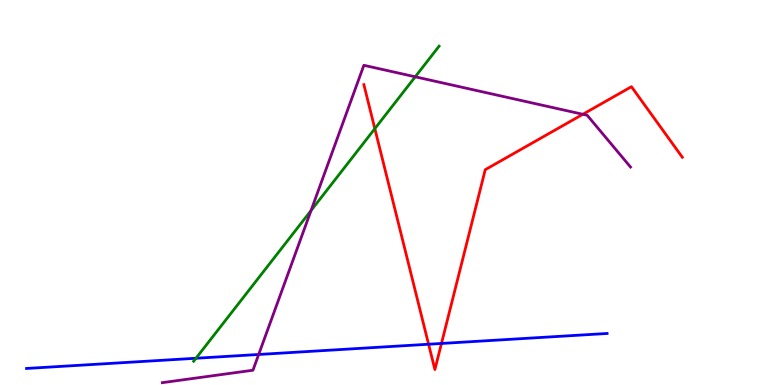[{'lines': ['blue', 'red'], 'intersections': [{'x': 5.53, 'y': 1.06}, {'x': 5.7, 'y': 1.08}]}, {'lines': ['green', 'red'], 'intersections': [{'x': 4.84, 'y': 6.66}]}, {'lines': ['purple', 'red'], 'intersections': [{'x': 7.52, 'y': 7.03}]}, {'lines': ['blue', 'green'], 'intersections': [{'x': 2.53, 'y': 0.695}]}, {'lines': ['blue', 'purple'], 'intersections': [{'x': 3.34, 'y': 0.793}]}, {'lines': ['green', 'purple'], 'intersections': [{'x': 4.01, 'y': 4.53}, {'x': 5.36, 'y': 8.01}]}]